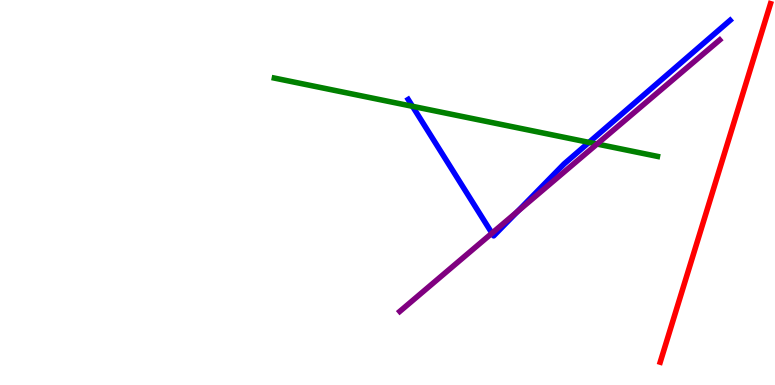[{'lines': ['blue', 'red'], 'intersections': []}, {'lines': ['green', 'red'], 'intersections': []}, {'lines': ['purple', 'red'], 'intersections': []}, {'lines': ['blue', 'green'], 'intersections': [{'x': 5.32, 'y': 7.24}, {'x': 7.6, 'y': 6.3}]}, {'lines': ['blue', 'purple'], 'intersections': [{'x': 6.35, 'y': 3.94}, {'x': 6.68, 'y': 4.5}]}, {'lines': ['green', 'purple'], 'intersections': [{'x': 7.7, 'y': 6.26}]}]